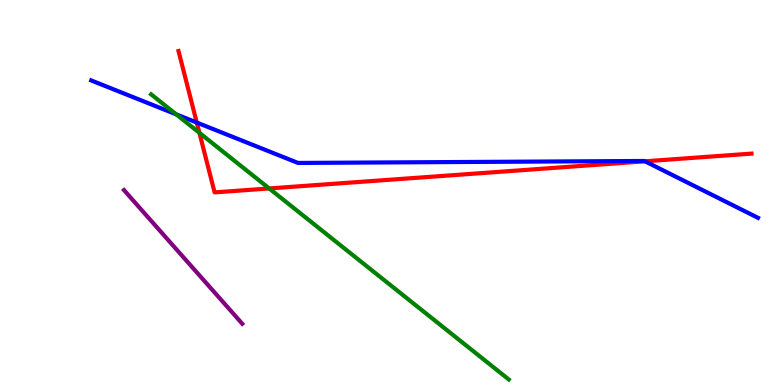[{'lines': ['blue', 'red'], 'intersections': [{'x': 2.54, 'y': 6.82}, {'x': 8.32, 'y': 5.81}]}, {'lines': ['green', 'red'], 'intersections': [{'x': 2.57, 'y': 6.55}, {'x': 3.47, 'y': 5.11}]}, {'lines': ['purple', 'red'], 'intersections': []}, {'lines': ['blue', 'green'], 'intersections': [{'x': 2.27, 'y': 7.03}]}, {'lines': ['blue', 'purple'], 'intersections': []}, {'lines': ['green', 'purple'], 'intersections': []}]